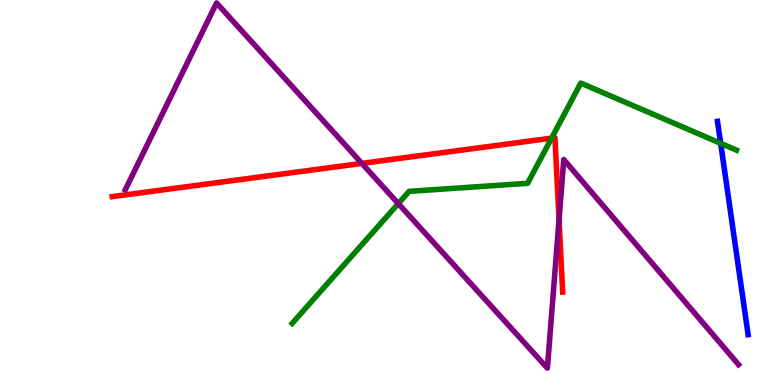[{'lines': ['blue', 'red'], 'intersections': []}, {'lines': ['green', 'red'], 'intersections': [{'x': 7.12, 'y': 6.41}]}, {'lines': ['purple', 'red'], 'intersections': [{'x': 4.67, 'y': 5.76}, {'x': 7.21, 'y': 4.3}]}, {'lines': ['blue', 'green'], 'intersections': [{'x': 9.3, 'y': 6.28}]}, {'lines': ['blue', 'purple'], 'intersections': []}, {'lines': ['green', 'purple'], 'intersections': [{'x': 5.14, 'y': 4.71}]}]